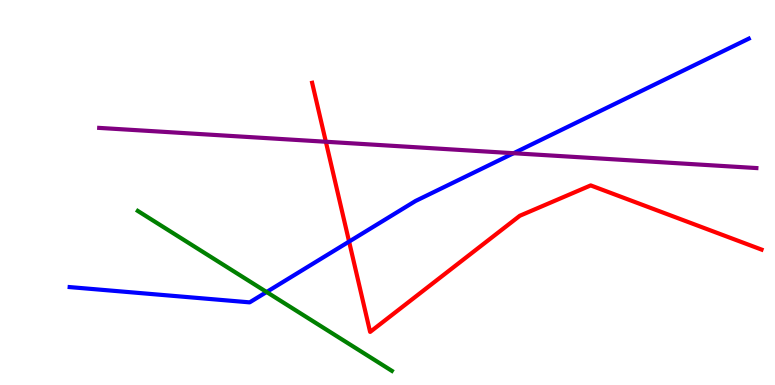[{'lines': ['blue', 'red'], 'intersections': [{'x': 4.5, 'y': 3.72}]}, {'lines': ['green', 'red'], 'intersections': []}, {'lines': ['purple', 'red'], 'intersections': [{'x': 4.2, 'y': 6.32}]}, {'lines': ['blue', 'green'], 'intersections': [{'x': 3.44, 'y': 2.42}]}, {'lines': ['blue', 'purple'], 'intersections': [{'x': 6.63, 'y': 6.02}]}, {'lines': ['green', 'purple'], 'intersections': []}]